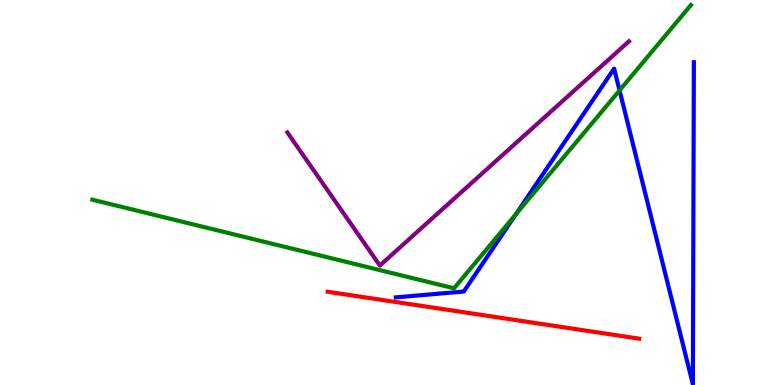[{'lines': ['blue', 'red'], 'intersections': []}, {'lines': ['green', 'red'], 'intersections': []}, {'lines': ['purple', 'red'], 'intersections': []}, {'lines': ['blue', 'green'], 'intersections': [{'x': 6.66, 'y': 4.43}, {'x': 7.99, 'y': 7.65}]}, {'lines': ['blue', 'purple'], 'intersections': []}, {'lines': ['green', 'purple'], 'intersections': []}]